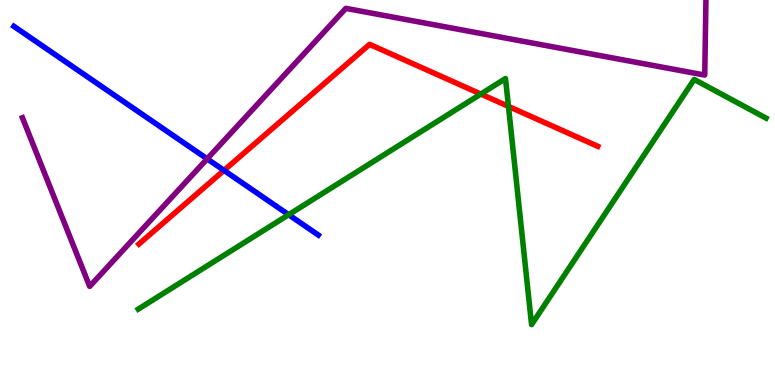[{'lines': ['blue', 'red'], 'intersections': [{'x': 2.89, 'y': 5.57}]}, {'lines': ['green', 'red'], 'intersections': [{'x': 6.2, 'y': 7.56}, {'x': 6.56, 'y': 7.24}]}, {'lines': ['purple', 'red'], 'intersections': []}, {'lines': ['blue', 'green'], 'intersections': [{'x': 3.72, 'y': 4.42}]}, {'lines': ['blue', 'purple'], 'intersections': [{'x': 2.67, 'y': 5.87}]}, {'lines': ['green', 'purple'], 'intersections': []}]